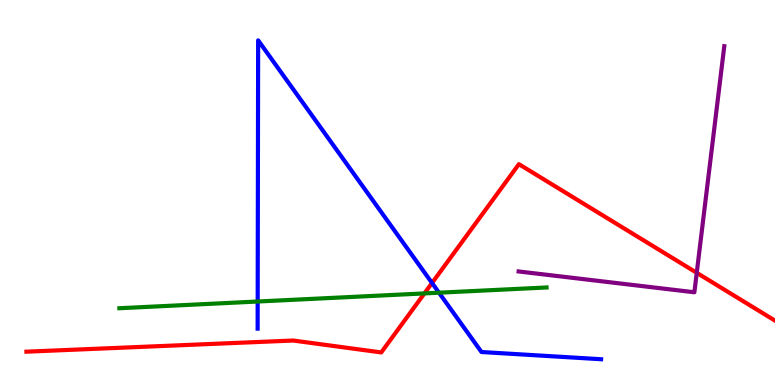[{'lines': ['blue', 'red'], 'intersections': [{'x': 5.57, 'y': 2.65}]}, {'lines': ['green', 'red'], 'intersections': [{'x': 5.48, 'y': 2.38}]}, {'lines': ['purple', 'red'], 'intersections': [{'x': 8.99, 'y': 2.91}]}, {'lines': ['blue', 'green'], 'intersections': [{'x': 3.32, 'y': 2.17}, {'x': 5.66, 'y': 2.4}]}, {'lines': ['blue', 'purple'], 'intersections': []}, {'lines': ['green', 'purple'], 'intersections': []}]